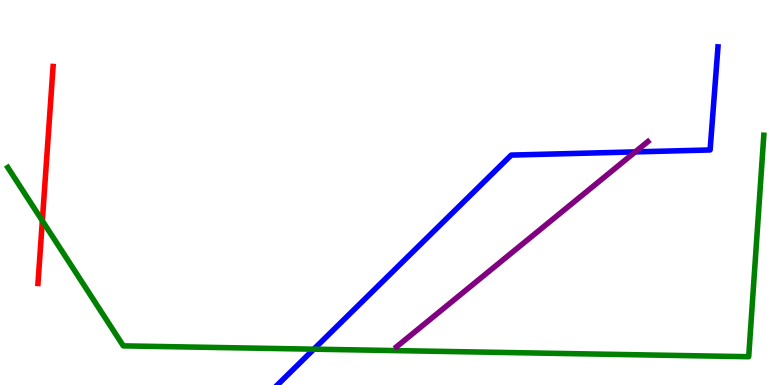[{'lines': ['blue', 'red'], 'intersections': []}, {'lines': ['green', 'red'], 'intersections': [{'x': 0.546, 'y': 4.27}]}, {'lines': ['purple', 'red'], 'intersections': []}, {'lines': ['blue', 'green'], 'intersections': [{'x': 4.05, 'y': 0.931}]}, {'lines': ['blue', 'purple'], 'intersections': [{'x': 8.2, 'y': 6.05}]}, {'lines': ['green', 'purple'], 'intersections': []}]